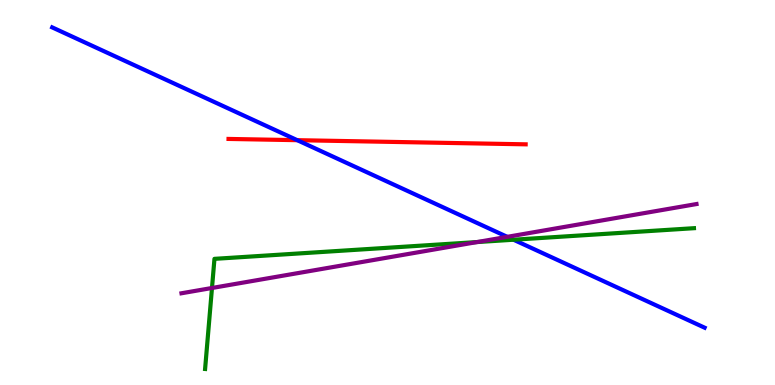[{'lines': ['blue', 'red'], 'intersections': [{'x': 3.84, 'y': 6.36}]}, {'lines': ['green', 'red'], 'intersections': []}, {'lines': ['purple', 'red'], 'intersections': []}, {'lines': ['blue', 'green'], 'intersections': [{'x': 6.63, 'y': 3.77}]}, {'lines': ['blue', 'purple'], 'intersections': [{'x': 6.55, 'y': 3.85}]}, {'lines': ['green', 'purple'], 'intersections': [{'x': 2.74, 'y': 2.52}, {'x': 6.16, 'y': 3.71}]}]